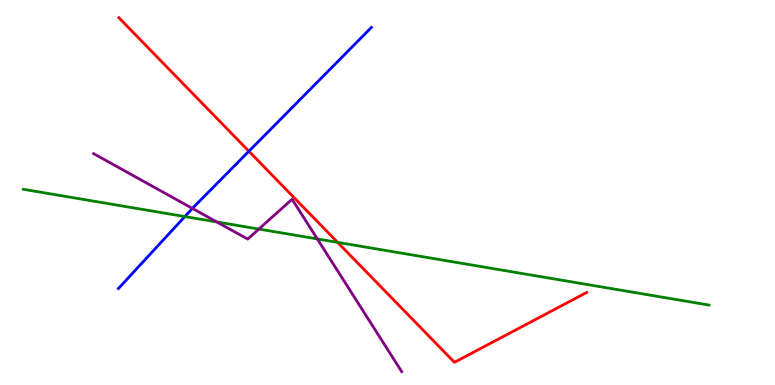[{'lines': ['blue', 'red'], 'intersections': [{'x': 3.21, 'y': 6.07}]}, {'lines': ['green', 'red'], 'intersections': [{'x': 4.36, 'y': 3.71}]}, {'lines': ['purple', 'red'], 'intersections': []}, {'lines': ['blue', 'green'], 'intersections': [{'x': 2.39, 'y': 4.38}]}, {'lines': ['blue', 'purple'], 'intersections': [{'x': 2.48, 'y': 4.59}]}, {'lines': ['green', 'purple'], 'intersections': [{'x': 2.8, 'y': 4.23}, {'x': 3.34, 'y': 4.05}, {'x': 4.09, 'y': 3.79}]}]